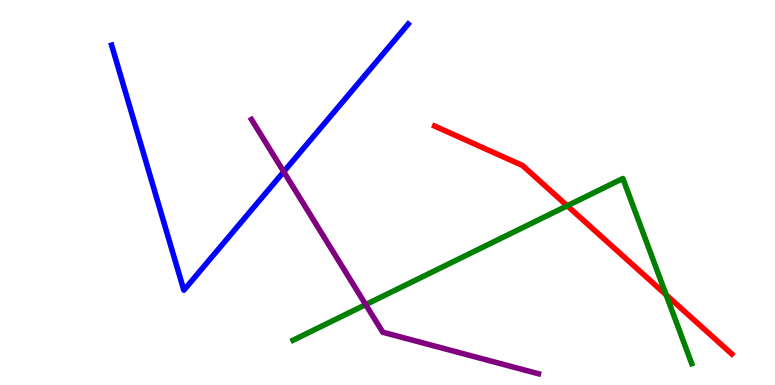[{'lines': ['blue', 'red'], 'intersections': []}, {'lines': ['green', 'red'], 'intersections': [{'x': 7.32, 'y': 4.65}, {'x': 8.6, 'y': 2.34}]}, {'lines': ['purple', 'red'], 'intersections': []}, {'lines': ['blue', 'green'], 'intersections': []}, {'lines': ['blue', 'purple'], 'intersections': [{'x': 3.66, 'y': 5.54}]}, {'lines': ['green', 'purple'], 'intersections': [{'x': 4.72, 'y': 2.09}]}]